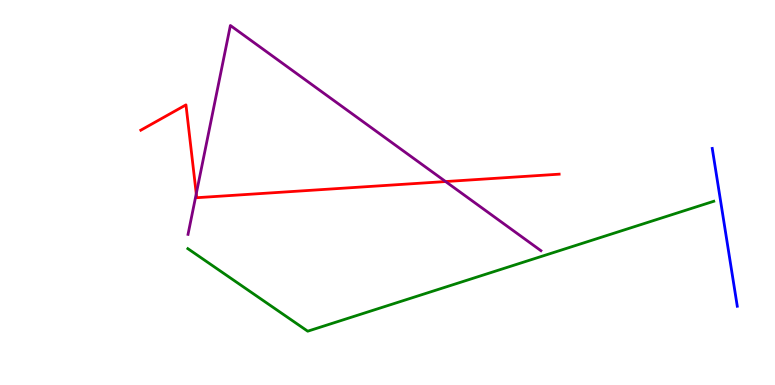[{'lines': ['blue', 'red'], 'intersections': []}, {'lines': ['green', 'red'], 'intersections': []}, {'lines': ['purple', 'red'], 'intersections': [{'x': 2.53, 'y': 4.97}, {'x': 5.75, 'y': 5.28}]}, {'lines': ['blue', 'green'], 'intersections': []}, {'lines': ['blue', 'purple'], 'intersections': []}, {'lines': ['green', 'purple'], 'intersections': []}]